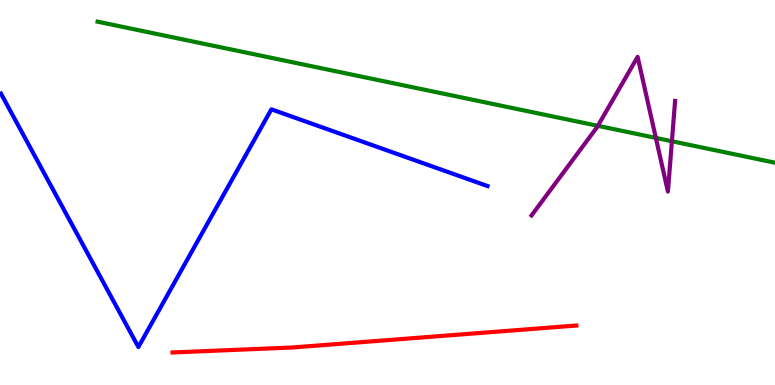[{'lines': ['blue', 'red'], 'intersections': []}, {'lines': ['green', 'red'], 'intersections': []}, {'lines': ['purple', 'red'], 'intersections': []}, {'lines': ['blue', 'green'], 'intersections': []}, {'lines': ['blue', 'purple'], 'intersections': []}, {'lines': ['green', 'purple'], 'intersections': [{'x': 7.71, 'y': 6.73}, {'x': 8.46, 'y': 6.42}, {'x': 8.67, 'y': 6.33}]}]